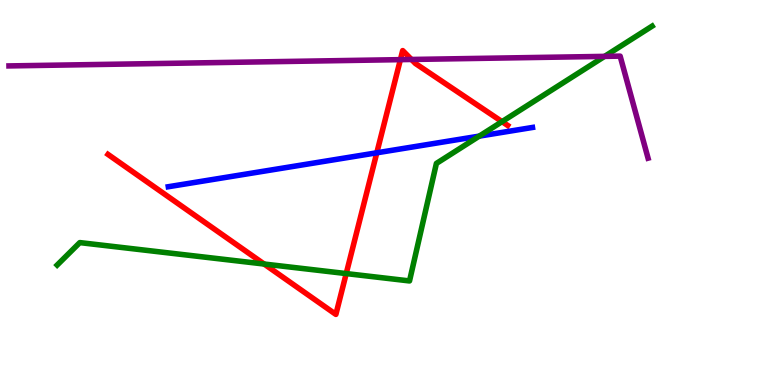[{'lines': ['blue', 'red'], 'intersections': [{'x': 4.86, 'y': 6.03}]}, {'lines': ['green', 'red'], 'intersections': [{'x': 3.41, 'y': 3.14}, {'x': 4.47, 'y': 2.89}, {'x': 6.48, 'y': 6.84}]}, {'lines': ['purple', 'red'], 'intersections': [{'x': 5.17, 'y': 8.45}, {'x': 5.31, 'y': 8.46}]}, {'lines': ['blue', 'green'], 'intersections': [{'x': 6.18, 'y': 6.46}]}, {'lines': ['blue', 'purple'], 'intersections': []}, {'lines': ['green', 'purple'], 'intersections': [{'x': 7.8, 'y': 8.54}]}]